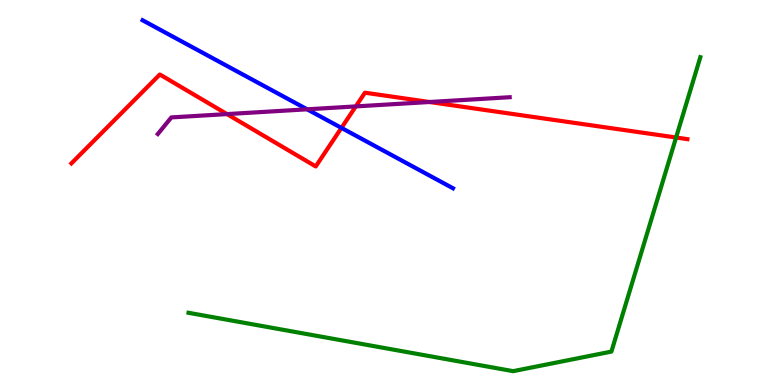[{'lines': ['blue', 'red'], 'intersections': [{'x': 4.41, 'y': 6.68}]}, {'lines': ['green', 'red'], 'intersections': [{'x': 8.72, 'y': 6.43}]}, {'lines': ['purple', 'red'], 'intersections': [{'x': 2.93, 'y': 7.04}, {'x': 4.59, 'y': 7.24}, {'x': 5.54, 'y': 7.35}]}, {'lines': ['blue', 'green'], 'intersections': []}, {'lines': ['blue', 'purple'], 'intersections': [{'x': 3.96, 'y': 7.16}]}, {'lines': ['green', 'purple'], 'intersections': []}]